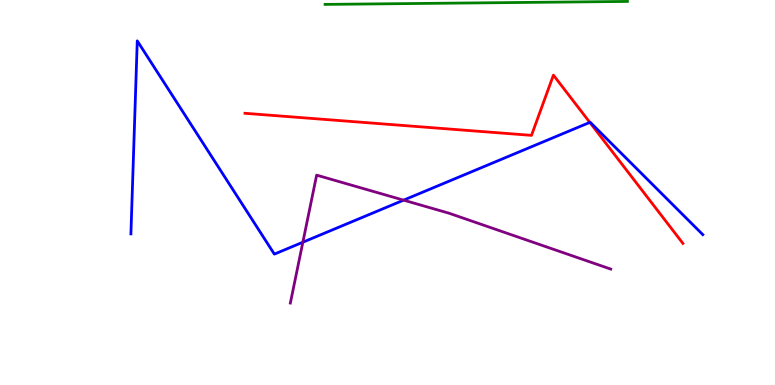[{'lines': ['blue', 'red'], 'intersections': [{'x': 7.61, 'y': 6.82}]}, {'lines': ['green', 'red'], 'intersections': []}, {'lines': ['purple', 'red'], 'intersections': []}, {'lines': ['blue', 'green'], 'intersections': []}, {'lines': ['blue', 'purple'], 'intersections': [{'x': 3.91, 'y': 3.71}, {'x': 5.21, 'y': 4.8}]}, {'lines': ['green', 'purple'], 'intersections': []}]